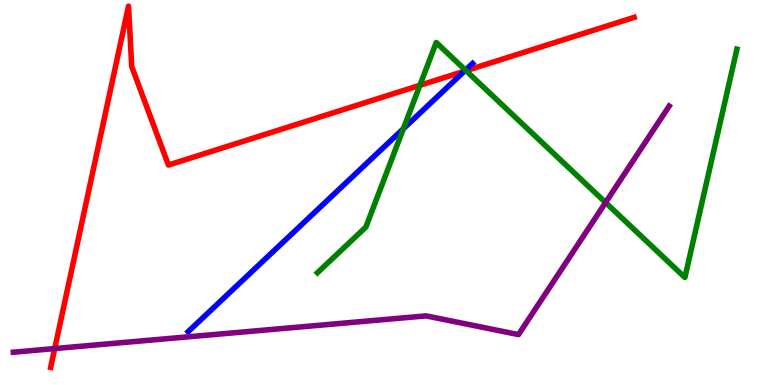[{'lines': ['blue', 'red'], 'intersections': [{'x': 5.99, 'y': 8.15}]}, {'lines': ['green', 'red'], 'intersections': [{'x': 5.42, 'y': 7.78}, {'x': 6.01, 'y': 8.16}]}, {'lines': ['purple', 'red'], 'intersections': [{'x': 0.706, 'y': 0.946}]}, {'lines': ['blue', 'green'], 'intersections': [{'x': 5.2, 'y': 6.66}, {'x': 6.01, 'y': 8.18}]}, {'lines': ['blue', 'purple'], 'intersections': []}, {'lines': ['green', 'purple'], 'intersections': [{'x': 7.81, 'y': 4.74}]}]